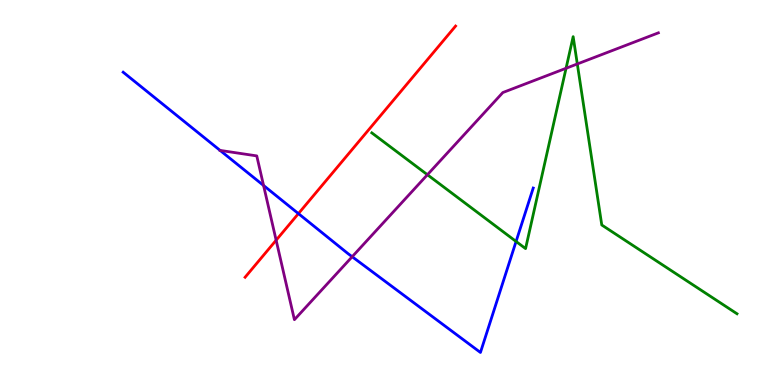[{'lines': ['blue', 'red'], 'intersections': [{'x': 3.85, 'y': 4.45}]}, {'lines': ['green', 'red'], 'intersections': []}, {'lines': ['purple', 'red'], 'intersections': [{'x': 3.56, 'y': 3.76}]}, {'lines': ['blue', 'green'], 'intersections': [{'x': 6.66, 'y': 3.73}]}, {'lines': ['blue', 'purple'], 'intersections': [{'x': 3.4, 'y': 5.18}, {'x': 4.54, 'y': 3.33}]}, {'lines': ['green', 'purple'], 'intersections': [{'x': 5.52, 'y': 5.46}, {'x': 7.3, 'y': 8.23}, {'x': 7.45, 'y': 8.34}]}]